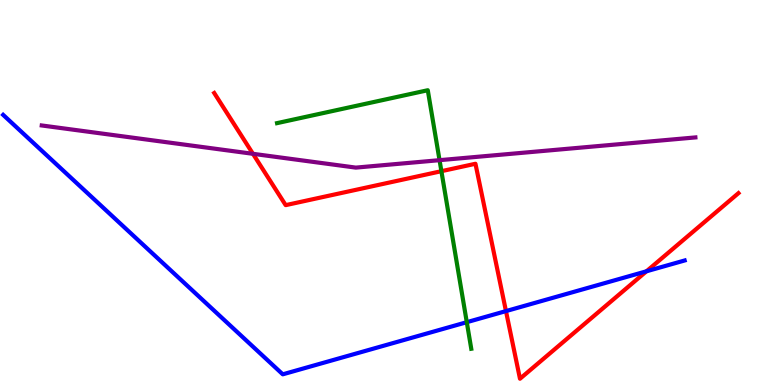[{'lines': ['blue', 'red'], 'intersections': [{'x': 6.53, 'y': 1.92}, {'x': 8.34, 'y': 2.95}]}, {'lines': ['green', 'red'], 'intersections': [{'x': 5.7, 'y': 5.55}]}, {'lines': ['purple', 'red'], 'intersections': [{'x': 3.26, 'y': 6.0}]}, {'lines': ['blue', 'green'], 'intersections': [{'x': 6.02, 'y': 1.63}]}, {'lines': ['blue', 'purple'], 'intersections': []}, {'lines': ['green', 'purple'], 'intersections': [{'x': 5.67, 'y': 5.84}]}]